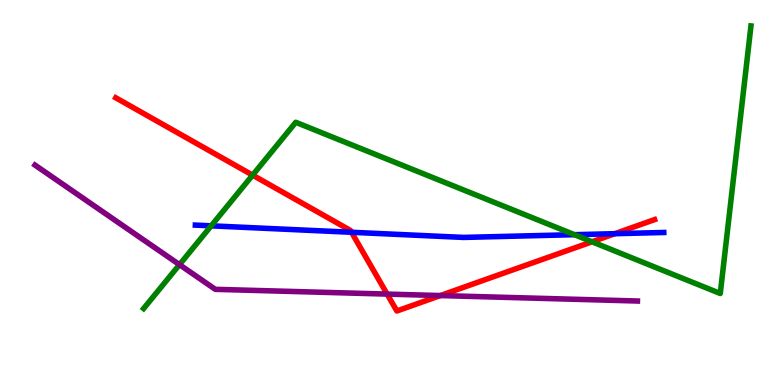[{'lines': ['blue', 'red'], 'intersections': [{'x': 4.54, 'y': 3.97}, {'x': 7.93, 'y': 3.93}]}, {'lines': ['green', 'red'], 'intersections': [{'x': 3.26, 'y': 5.45}, {'x': 7.64, 'y': 3.72}]}, {'lines': ['purple', 'red'], 'intersections': [{'x': 5.0, 'y': 2.36}, {'x': 5.68, 'y': 2.32}]}, {'lines': ['blue', 'green'], 'intersections': [{'x': 2.73, 'y': 4.13}, {'x': 7.41, 'y': 3.9}]}, {'lines': ['blue', 'purple'], 'intersections': []}, {'lines': ['green', 'purple'], 'intersections': [{'x': 2.32, 'y': 3.13}]}]